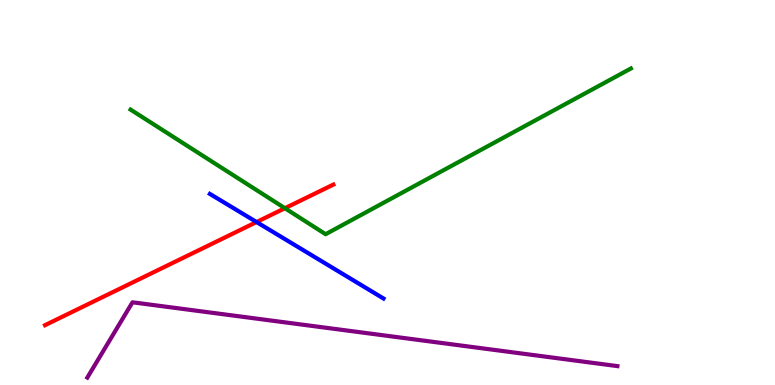[{'lines': ['blue', 'red'], 'intersections': [{'x': 3.31, 'y': 4.23}]}, {'lines': ['green', 'red'], 'intersections': [{'x': 3.68, 'y': 4.59}]}, {'lines': ['purple', 'red'], 'intersections': []}, {'lines': ['blue', 'green'], 'intersections': []}, {'lines': ['blue', 'purple'], 'intersections': []}, {'lines': ['green', 'purple'], 'intersections': []}]